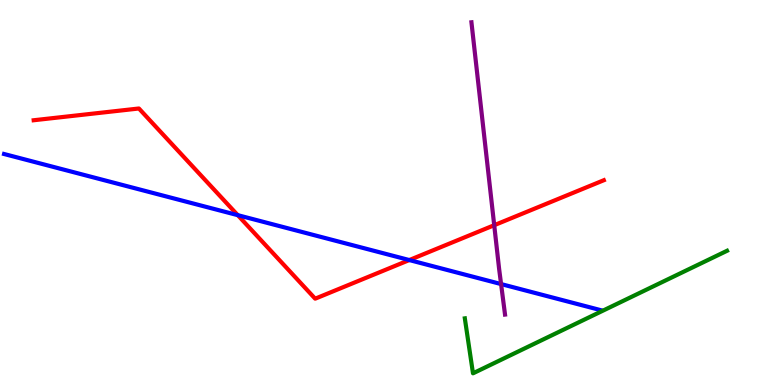[{'lines': ['blue', 'red'], 'intersections': [{'x': 3.07, 'y': 4.41}, {'x': 5.28, 'y': 3.25}]}, {'lines': ['green', 'red'], 'intersections': []}, {'lines': ['purple', 'red'], 'intersections': [{'x': 6.38, 'y': 4.15}]}, {'lines': ['blue', 'green'], 'intersections': []}, {'lines': ['blue', 'purple'], 'intersections': [{'x': 6.47, 'y': 2.62}]}, {'lines': ['green', 'purple'], 'intersections': []}]